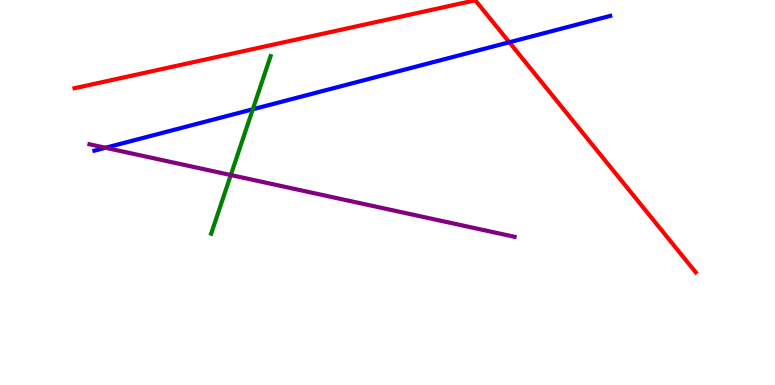[{'lines': ['blue', 'red'], 'intersections': [{'x': 6.57, 'y': 8.9}]}, {'lines': ['green', 'red'], 'intersections': []}, {'lines': ['purple', 'red'], 'intersections': []}, {'lines': ['blue', 'green'], 'intersections': [{'x': 3.26, 'y': 7.16}]}, {'lines': ['blue', 'purple'], 'intersections': [{'x': 1.36, 'y': 6.16}]}, {'lines': ['green', 'purple'], 'intersections': [{'x': 2.98, 'y': 5.45}]}]